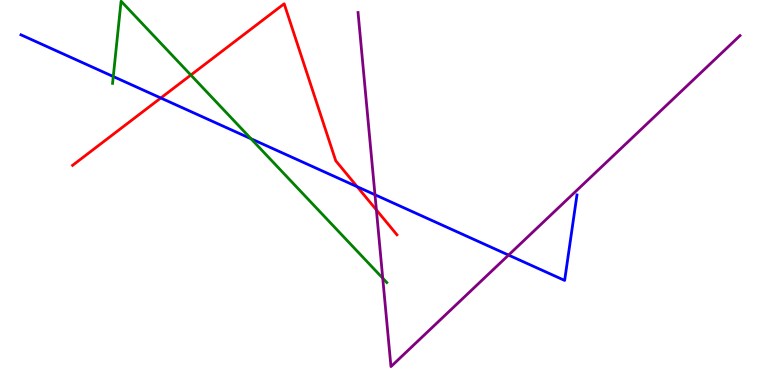[{'lines': ['blue', 'red'], 'intersections': [{'x': 2.07, 'y': 7.45}, {'x': 4.61, 'y': 5.15}]}, {'lines': ['green', 'red'], 'intersections': [{'x': 2.46, 'y': 8.05}]}, {'lines': ['purple', 'red'], 'intersections': [{'x': 4.86, 'y': 4.55}]}, {'lines': ['blue', 'green'], 'intersections': [{'x': 1.46, 'y': 8.01}, {'x': 3.24, 'y': 6.4}]}, {'lines': ['blue', 'purple'], 'intersections': [{'x': 4.84, 'y': 4.94}, {'x': 6.56, 'y': 3.37}]}, {'lines': ['green', 'purple'], 'intersections': [{'x': 4.94, 'y': 2.77}]}]